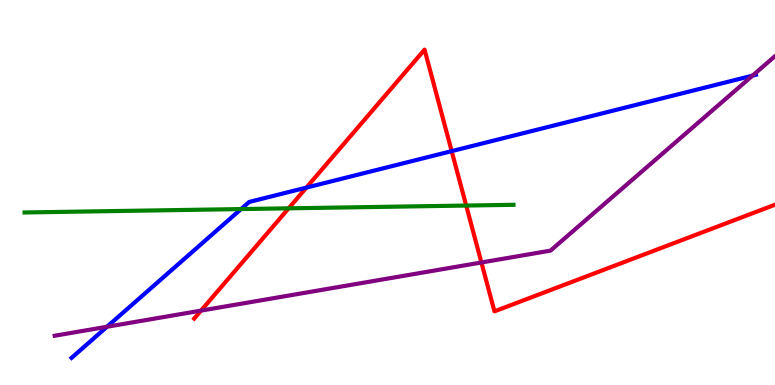[{'lines': ['blue', 'red'], 'intersections': [{'x': 3.95, 'y': 5.13}, {'x': 5.83, 'y': 6.07}]}, {'lines': ['green', 'red'], 'intersections': [{'x': 3.72, 'y': 4.59}, {'x': 6.02, 'y': 4.66}]}, {'lines': ['purple', 'red'], 'intersections': [{'x': 2.59, 'y': 1.93}, {'x': 6.21, 'y': 3.18}]}, {'lines': ['blue', 'green'], 'intersections': [{'x': 3.11, 'y': 4.57}]}, {'lines': ['blue', 'purple'], 'intersections': [{'x': 1.38, 'y': 1.51}, {'x': 9.71, 'y': 8.03}]}, {'lines': ['green', 'purple'], 'intersections': []}]